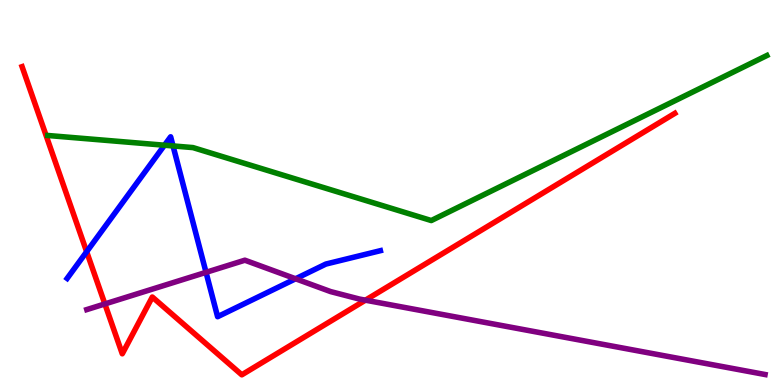[{'lines': ['blue', 'red'], 'intersections': [{'x': 1.12, 'y': 3.46}]}, {'lines': ['green', 'red'], 'intersections': []}, {'lines': ['purple', 'red'], 'intersections': [{'x': 1.35, 'y': 2.11}, {'x': 4.72, 'y': 2.2}]}, {'lines': ['blue', 'green'], 'intersections': [{'x': 2.12, 'y': 6.23}, {'x': 2.23, 'y': 6.21}]}, {'lines': ['blue', 'purple'], 'intersections': [{'x': 2.66, 'y': 2.93}, {'x': 3.81, 'y': 2.76}]}, {'lines': ['green', 'purple'], 'intersections': []}]